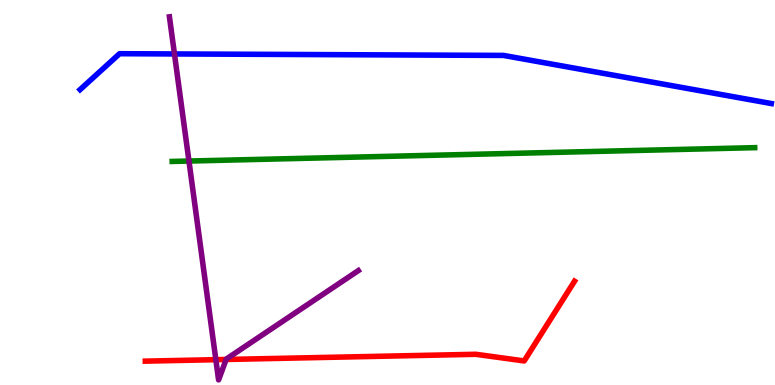[{'lines': ['blue', 'red'], 'intersections': []}, {'lines': ['green', 'red'], 'intersections': []}, {'lines': ['purple', 'red'], 'intersections': [{'x': 2.79, 'y': 0.658}, {'x': 2.92, 'y': 0.663}]}, {'lines': ['blue', 'green'], 'intersections': []}, {'lines': ['blue', 'purple'], 'intersections': [{'x': 2.25, 'y': 8.6}]}, {'lines': ['green', 'purple'], 'intersections': [{'x': 2.44, 'y': 5.82}]}]